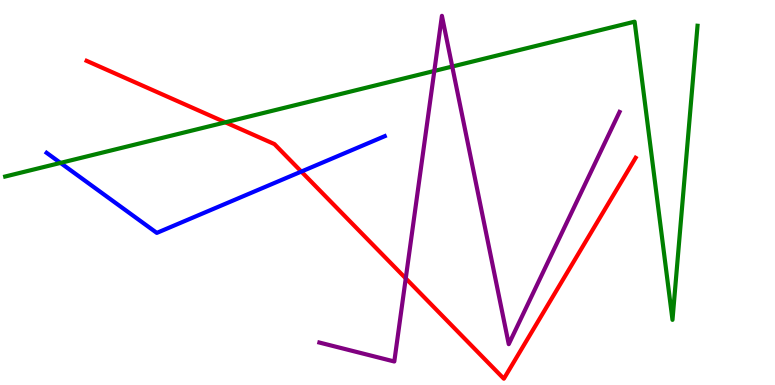[{'lines': ['blue', 'red'], 'intersections': [{'x': 3.89, 'y': 5.54}]}, {'lines': ['green', 'red'], 'intersections': [{'x': 2.91, 'y': 6.82}]}, {'lines': ['purple', 'red'], 'intersections': [{'x': 5.24, 'y': 2.77}]}, {'lines': ['blue', 'green'], 'intersections': [{'x': 0.781, 'y': 5.77}]}, {'lines': ['blue', 'purple'], 'intersections': []}, {'lines': ['green', 'purple'], 'intersections': [{'x': 5.6, 'y': 8.16}, {'x': 5.84, 'y': 8.27}]}]